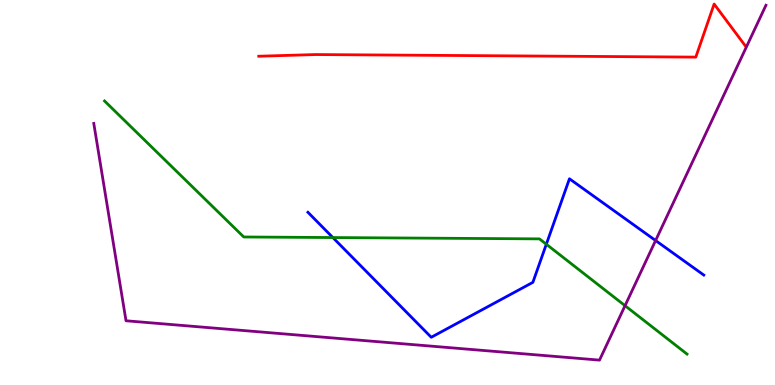[{'lines': ['blue', 'red'], 'intersections': []}, {'lines': ['green', 'red'], 'intersections': []}, {'lines': ['purple', 'red'], 'intersections': []}, {'lines': ['blue', 'green'], 'intersections': [{'x': 4.29, 'y': 3.83}, {'x': 7.05, 'y': 3.66}]}, {'lines': ['blue', 'purple'], 'intersections': [{'x': 8.46, 'y': 3.75}]}, {'lines': ['green', 'purple'], 'intersections': [{'x': 8.06, 'y': 2.06}]}]